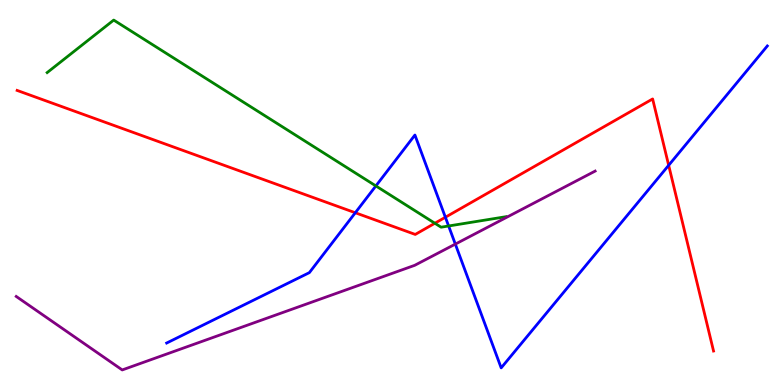[{'lines': ['blue', 'red'], 'intersections': [{'x': 4.58, 'y': 4.47}, {'x': 5.75, 'y': 4.36}, {'x': 8.63, 'y': 5.71}]}, {'lines': ['green', 'red'], 'intersections': [{'x': 5.61, 'y': 4.2}]}, {'lines': ['purple', 'red'], 'intersections': []}, {'lines': ['blue', 'green'], 'intersections': [{'x': 4.85, 'y': 5.17}, {'x': 5.79, 'y': 4.13}]}, {'lines': ['blue', 'purple'], 'intersections': [{'x': 5.88, 'y': 3.66}]}, {'lines': ['green', 'purple'], 'intersections': []}]